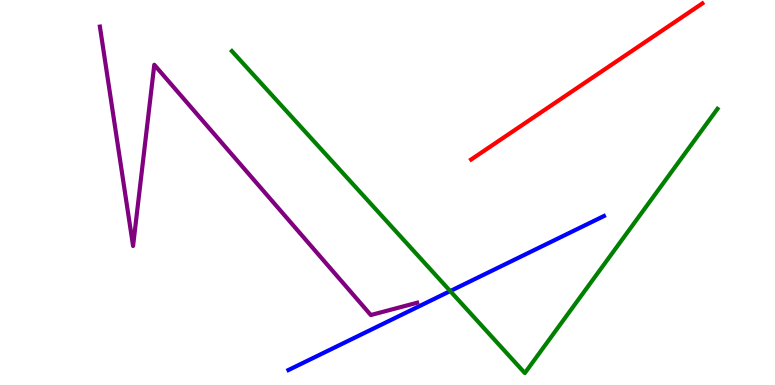[{'lines': ['blue', 'red'], 'intersections': []}, {'lines': ['green', 'red'], 'intersections': []}, {'lines': ['purple', 'red'], 'intersections': []}, {'lines': ['blue', 'green'], 'intersections': [{'x': 5.81, 'y': 2.44}]}, {'lines': ['blue', 'purple'], 'intersections': []}, {'lines': ['green', 'purple'], 'intersections': []}]